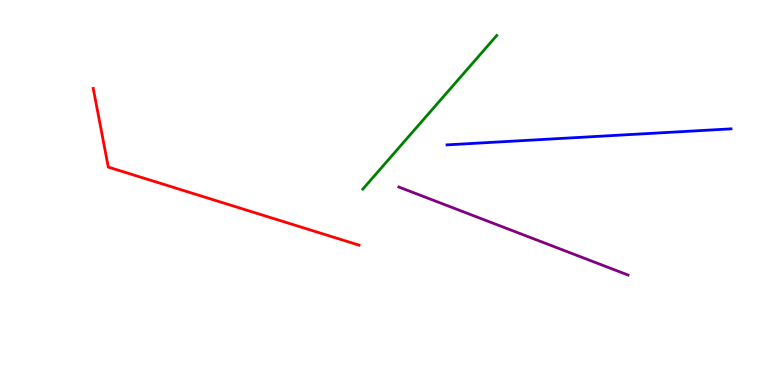[{'lines': ['blue', 'red'], 'intersections': []}, {'lines': ['green', 'red'], 'intersections': []}, {'lines': ['purple', 'red'], 'intersections': []}, {'lines': ['blue', 'green'], 'intersections': []}, {'lines': ['blue', 'purple'], 'intersections': []}, {'lines': ['green', 'purple'], 'intersections': []}]